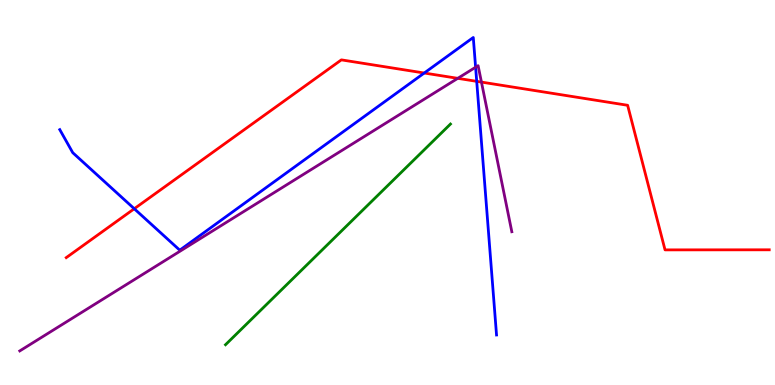[{'lines': ['blue', 'red'], 'intersections': [{'x': 1.73, 'y': 4.58}, {'x': 5.47, 'y': 8.1}, {'x': 6.15, 'y': 7.89}]}, {'lines': ['green', 'red'], 'intersections': []}, {'lines': ['purple', 'red'], 'intersections': [{'x': 5.91, 'y': 7.97}, {'x': 6.21, 'y': 7.87}]}, {'lines': ['blue', 'green'], 'intersections': []}, {'lines': ['blue', 'purple'], 'intersections': [{'x': 6.14, 'y': 8.25}]}, {'lines': ['green', 'purple'], 'intersections': []}]